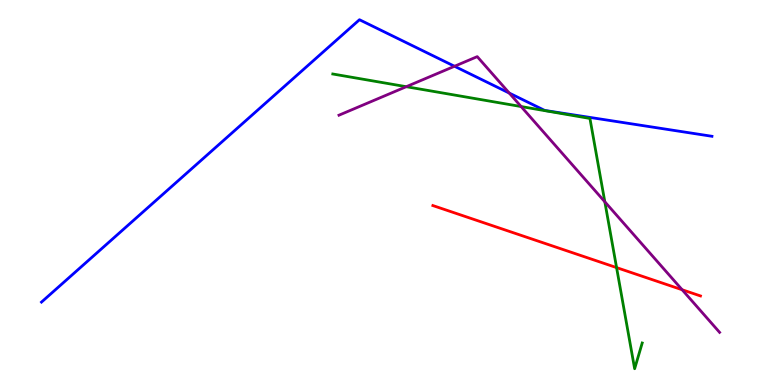[{'lines': ['blue', 'red'], 'intersections': []}, {'lines': ['green', 'red'], 'intersections': [{'x': 7.96, 'y': 3.05}]}, {'lines': ['purple', 'red'], 'intersections': [{'x': 8.8, 'y': 2.47}]}, {'lines': ['blue', 'green'], 'intersections': []}, {'lines': ['blue', 'purple'], 'intersections': [{'x': 5.86, 'y': 8.28}, {'x': 6.57, 'y': 7.58}]}, {'lines': ['green', 'purple'], 'intersections': [{'x': 5.24, 'y': 7.75}, {'x': 6.72, 'y': 7.23}, {'x': 7.8, 'y': 4.76}]}]